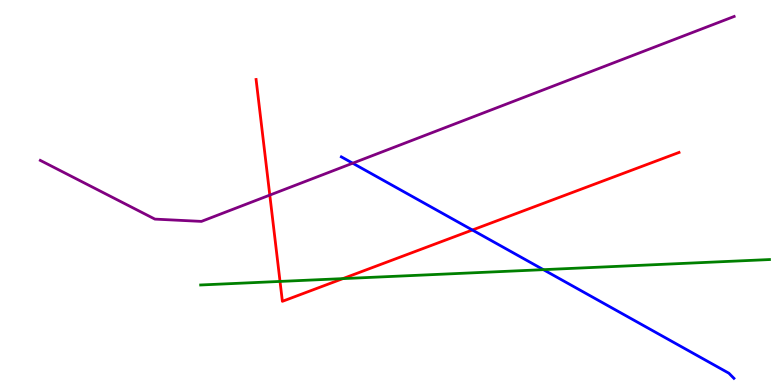[{'lines': ['blue', 'red'], 'intersections': [{'x': 6.1, 'y': 4.03}]}, {'lines': ['green', 'red'], 'intersections': [{'x': 3.61, 'y': 2.69}, {'x': 4.42, 'y': 2.76}]}, {'lines': ['purple', 'red'], 'intersections': [{'x': 3.48, 'y': 4.93}]}, {'lines': ['blue', 'green'], 'intersections': [{'x': 7.01, 'y': 3.0}]}, {'lines': ['blue', 'purple'], 'intersections': [{'x': 4.55, 'y': 5.76}]}, {'lines': ['green', 'purple'], 'intersections': []}]